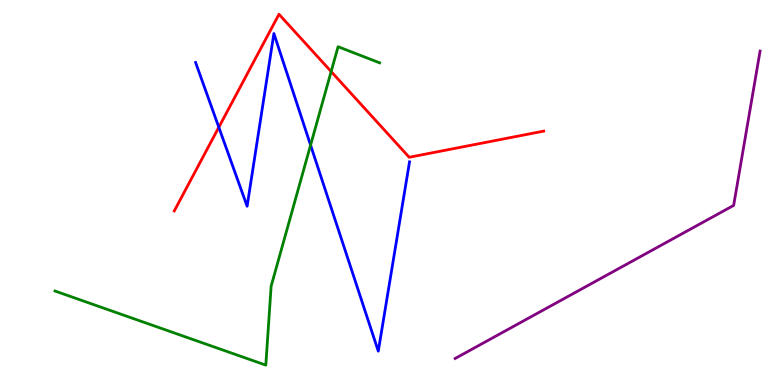[{'lines': ['blue', 'red'], 'intersections': [{'x': 2.82, 'y': 6.69}]}, {'lines': ['green', 'red'], 'intersections': [{'x': 4.27, 'y': 8.14}]}, {'lines': ['purple', 'red'], 'intersections': []}, {'lines': ['blue', 'green'], 'intersections': [{'x': 4.01, 'y': 6.23}]}, {'lines': ['blue', 'purple'], 'intersections': []}, {'lines': ['green', 'purple'], 'intersections': []}]